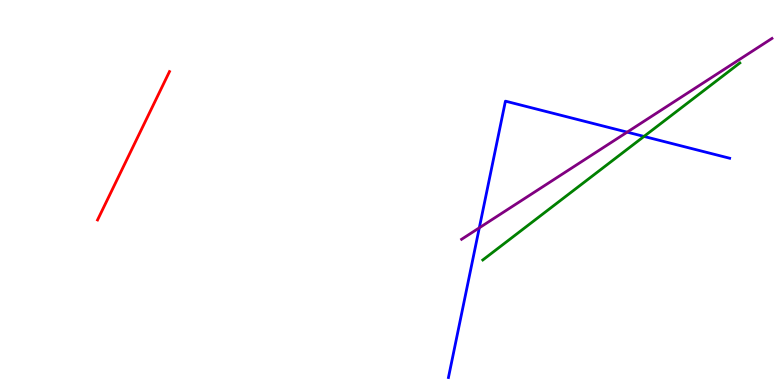[{'lines': ['blue', 'red'], 'intersections': []}, {'lines': ['green', 'red'], 'intersections': []}, {'lines': ['purple', 'red'], 'intersections': []}, {'lines': ['blue', 'green'], 'intersections': [{'x': 8.31, 'y': 6.46}]}, {'lines': ['blue', 'purple'], 'intersections': [{'x': 6.18, 'y': 4.08}, {'x': 8.09, 'y': 6.57}]}, {'lines': ['green', 'purple'], 'intersections': []}]